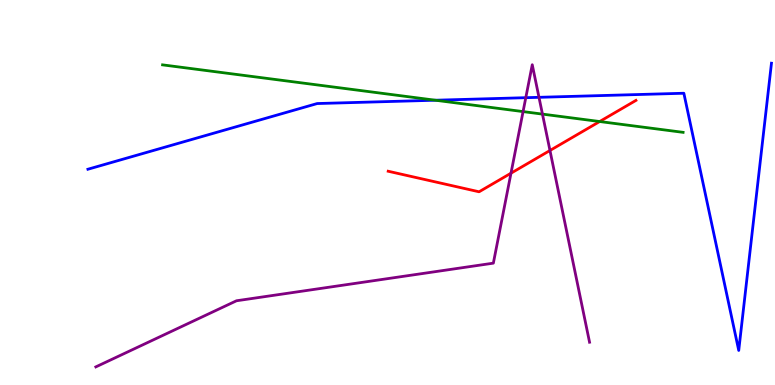[{'lines': ['blue', 'red'], 'intersections': []}, {'lines': ['green', 'red'], 'intersections': [{'x': 7.74, 'y': 6.84}]}, {'lines': ['purple', 'red'], 'intersections': [{'x': 6.59, 'y': 5.5}, {'x': 7.1, 'y': 6.09}]}, {'lines': ['blue', 'green'], 'intersections': [{'x': 5.62, 'y': 7.4}]}, {'lines': ['blue', 'purple'], 'intersections': [{'x': 6.78, 'y': 7.46}, {'x': 6.95, 'y': 7.47}]}, {'lines': ['green', 'purple'], 'intersections': [{'x': 6.75, 'y': 7.1}, {'x': 7.0, 'y': 7.04}]}]